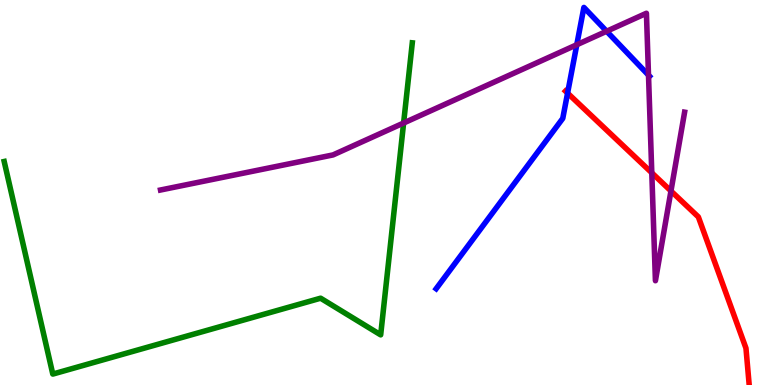[{'lines': ['blue', 'red'], 'intersections': [{'x': 7.32, 'y': 7.58}]}, {'lines': ['green', 'red'], 'intersections': []}, {'lines': ['purple', 'red'], 'intersections': [{'x': 8.41, 'y': 5.51}, {'x': 8.66, 'y': 5.04}]}, {'lines': ['blue', 'green'], 'intersections': []}, {'lines': ['blue', 'purple'], 'intersections': [{'x': 7.44, 'y': 8.84}, {'x': 7.83, 'y': 9.19}, {'x': 8.37, 'y': 8.05}]}, {'lines': ['green', 'purple'], 'intersections': [{'x': 5.21, 'y': 6.8}]}]